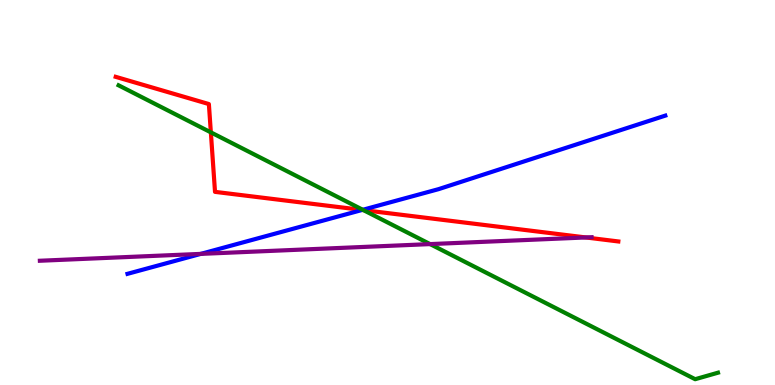[{'lines': ['blue', 'red'], 'intersections': [{'x': 4.67, 'y': 4.55}]}, {'lines': ['green', 'red'], 'intersections': [{'x': 2.72, 'y': 6.56}, {'x': 4.69, 'y': 4.54}]}, {'lines': ['purple', 'red'], 'intersections': [{'x': 7.56, 'y': 3.83}]}, {'lines': ['blue', 'green'], 'intersections': [{'x': 4.68, 'y': 4.55}]}, {'lines': ['blue', 'purple'], 'intersections': [{'x': 2.59, 'y': 3.41}]}, {'lines': ['green', 'purple'], 'intersections': [{'x': 5.55, 'y': 3.66}]}]